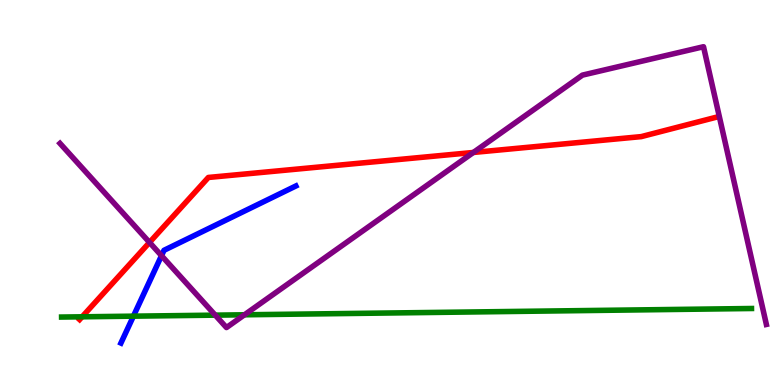[{'lines': ['blue', 'red'], 'intersections': []}, {'lines': ['green', 'red'], 'intersections': [{'x': 1.06, 'y': 1.77}]}, {'lines': ['purple', 'red'], 'intersections': [{'x': 1.93, 'y': 3.7}, {'x': 6.11, 'y': 6.04}]}, {'lines': ['blue', 'green'], 'intersections': [{'x': 1.72, 'y': 1.79}]}, {'lines': ['blue', 'purple'], 'intersections': [{'x': 2.08, 'y': 3.36}]}, {'lines': ['green', 'purple'], 'intersections': [{'x': 2.78, 'y': 1.81}, {'x': 3.15, 'y': 1.82}]}]